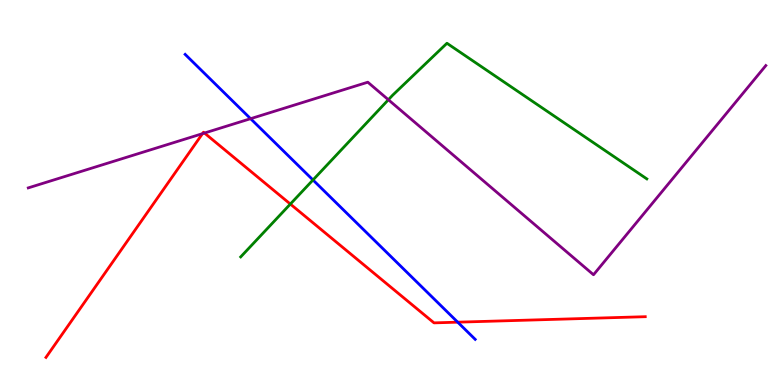[{'lines': ['blue', 'red'], 'intersections': [{'x': 5.91, 'y': 1.63}]}, {'lines': ['green', 'red'], 'intersections': [{'x': 3.75, 'y': 4.7}]}, {'lines': ['purple', 'red'], 'intersections': [{'x': 2.61, 'y': 6.53}, {'x': 2.64, 'y': 6.54}]}, {'lines': ['blue', 'green'], 'intersections': [{'x': 4.04, 'y': 5.33}]}, {'lines': ['blue', 'purple'], 'intersections': [{'x': 3.23, 'y': 6.92}]}, {'lines': ['green', 'purple'], 'intersections': [{'x': 5.01, 'y': 7.41}]}]